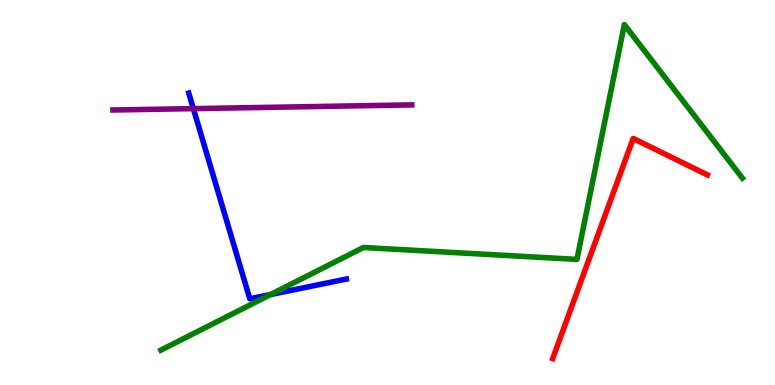[{'lines': ['blue', 'red'], 'intersections': []}, {'lines': ['green', 'red'], 'intersections': []}, {'lines': ['purple', 'red'], 'intersections': []}, {'lines': ['blue', 'green'], 'intersections': [{'x': 3.49, 'y': 2.35}]}, {'lines': ['blue', 'purple'], 'intersections': [{'x': 2.49, 'y': 7.18}]}, {'lines': ['green', 'purple'], 'intersections': []}]